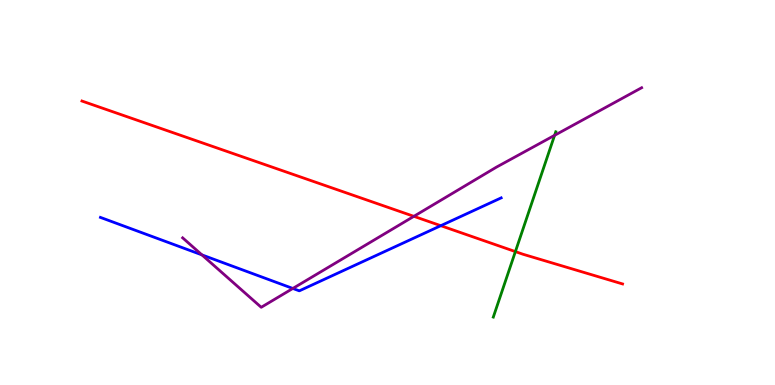[{'lines': ['blue', 'red'], 'intersections': [{'x': 5.69, 'y': 4.14}]}, {'lines': ['green', 'red'], 'intersections': [{'x': 6.65, 'y': 3.46}]}, {'lines': ['purple', 'red'], 'intersections': [{'x': 5.34, 'y': 4.38}]}, {'lines': ['blue', 'green'], 'intersections': []}, {'lines': ['blue', 'purple'], 'intersections': [{'x': 2.61, 'y': 3.38}, {'x': 3.78, 'y': 2.51}]}, {'lines': ['green', 'purple'], 'intersections': [{'x': 7.16, 'y': 6.48}]}]